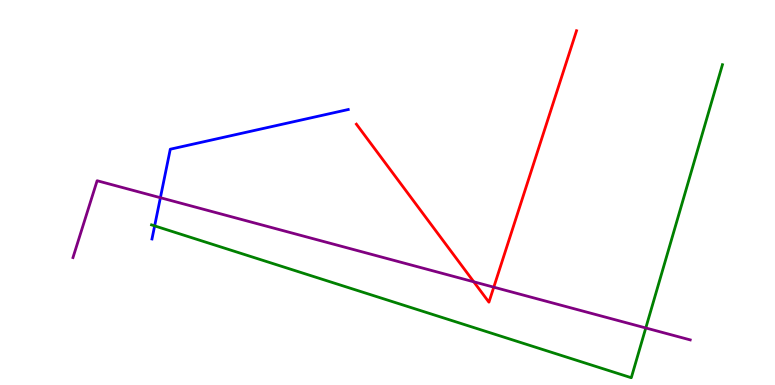[{'lines': ['blue', 'red'], 'intersections': []}, {'lines': ['green', 'red'], 'intersections': []}, {'lines': ['purple', 'red'], 'intersections': [{'x': 6.11, 'y': 2.68}, {'x': 6.37, 'y': 2.54}]}, {'lines': ['blue', 'green'], 'intersections': [{'x': 2.0, 'y': 4.13}]}, {'lines': ['blue', 'purple'], 'intersections': [{'x': 2.07, 'y': 4.86}]}, {'lines': ['green', 'purple'], 'intersections': [{'x': 8.33, 'y': 1.48}]}]